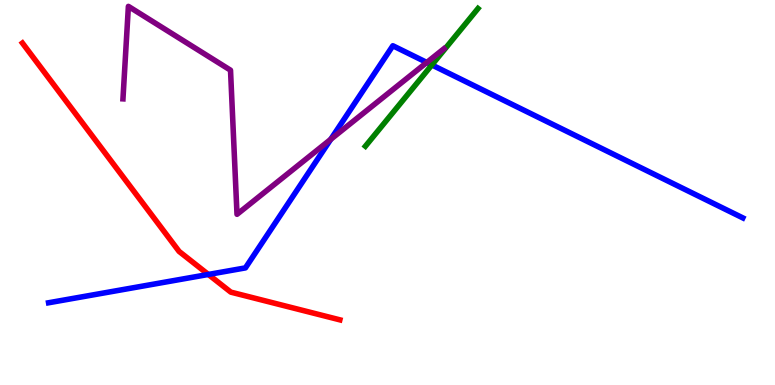[{'lines': ['blue', 'red'], 'intersections': [{'x': 2.69, 'y': 2.87}]}, {'lines': ['green', 'red'], 'intersections': []}, {'lines': ['purple', 'red'], 'intersections': []}, {'lines': ['blue', 'green'], 'intersections': [{'x': 5.57, 'y': 8.31}]}, {'lines': ['blue', 'purple'], 'intersections': [{'x': 4.27, 'y': 6.38}, {'x': 5.51, 'y': 8.38}]}, {'lines': ['green', 'purple'], 'intersections': []}]